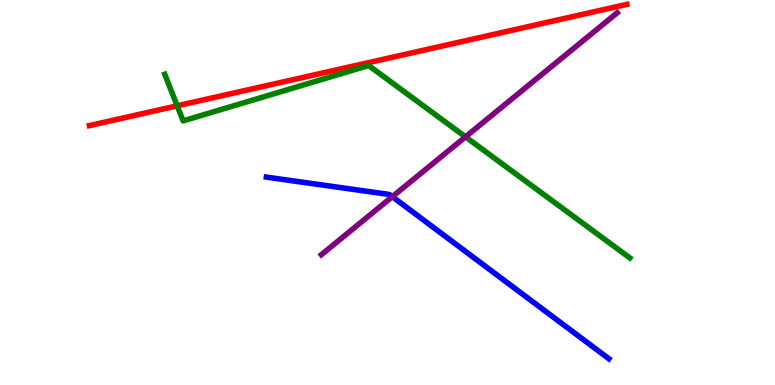[{'lines': ['blue', 'red'], 'intersections': []}, {'lines': ['green', 'red'], 'intersections': [{'x': 2.29, 'y': 7.25}]}, {'lines': ['purple', 'red'], 'intersections': []}, {'lines': ['blue', 'green'], 'intersections': []}, {'lines': ['blue', 'purple'], 'intersections': [{'x': 5.06, 'y': 4.89}]}, {'lines': ['green', 'purple'], 'intersections': [{'x': 6.01, 'y': 6.45}]}]